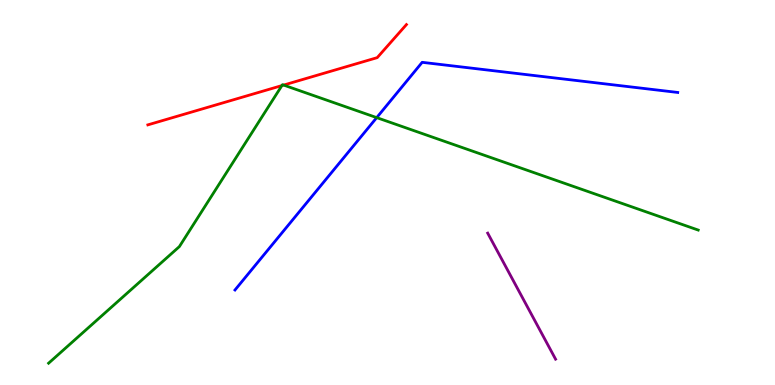[{'lines': ['blue', 'red'], 'intersections': []}, {'lines': ['green', 'red'], 'intersections': [{'x': 3.64, 'y': 7.78}, {'x': 3.66, 'y': 7.79}]}, {'lines': ['purple', 'red'], 'intersections': []}, {'lines': ['blue', 'green'], 'intersections': [{'x': 4.86, 'y': 6.94}]}, {'lines': ['blue', 'purple'], 'intersections': []}, {'lines': ['green', 'purple'], 'intersections': []}]